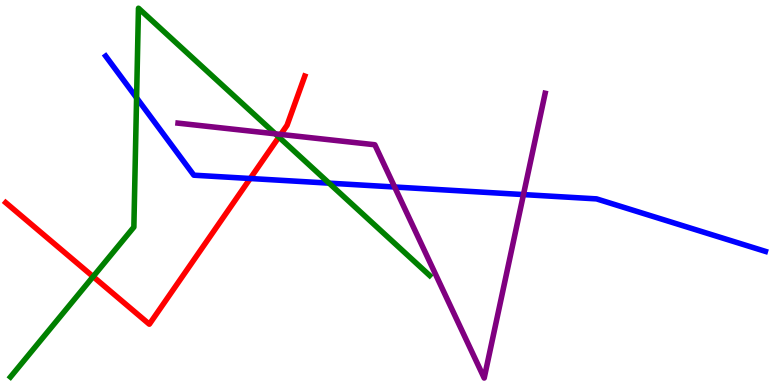[{'lines': ['blue', 'red'], 'intersections': [{'x': 3.23, 'y': 5.36}]}, {'lines': ['green', 'red'], 'intersections': [{'x': 1.2, 'y': 2.82}, {'x': 3.6, 'y': 6.44}]}, {'lines': ['purple', 'red'], 'intersections': [{'x': 3.62, 'y': 6.51}]}, {'lines': ['blue', 'green'], 'intersections': [{'x': 1.76, 'y': 7.46}, {'x': 4.25, 'y': 5.24}]}, {'lines': ['blue', 'purple'], 'intersections': [{'x': 5.09, 'y': 5.14}, {'x': 6.75, 'y': 4.95}]}, {'lines': ['green', 'purple'], 'intersections': [{'x': 3.55, 'y': 6.52}]}]